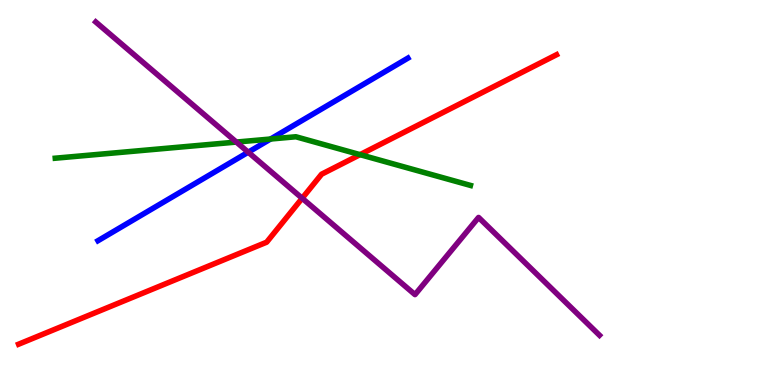[{'lines': ['blue', 'red'], 'intersections': []}, {'lines': ['green', 'red'], 'intersections': [{'x': 4.65, 'y': 5.98}]}, {'lines': ['purple', 'red'], 'intersections': [{'x': 3.9, 'y': 4.85}]}, {'lines': ['blue', 'green'], 'intersections': [{'x': 3.49, 'y': 6.39}]}, {'lines': ['blue', 'purple'], 'intersections': [{'x': 3.2, 'y': 6.05}]}, {'lines': ['green', 'purple'], 'intersections': [{'x': 3.05, 'y': 6.31}]}]